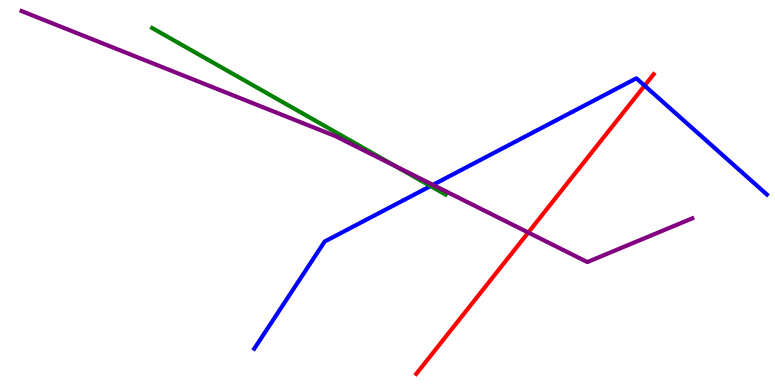[{'lines': ['blue', 'red'], 'intersections': [{'x': 8.32, 'y': 7.78}]}, {'lines': ['green', 'red'], 'intersections': []}, {'lines': ['purple', 'red'], 'intersections': [{'x': 6.82, 'y': 3.96}]}, {'lines': ['blue', 'green'], 'intersections': [{'x': 5.56, 'y': 5.17}]}, {'lines': ['blue', 'purple'], 'intersections': [{'x': 5.59, 'y': 5.2}]}, {'lines': ['green', 'purple'], 'intersections': [{'x': 5.1, 'y': 5.68}]}]